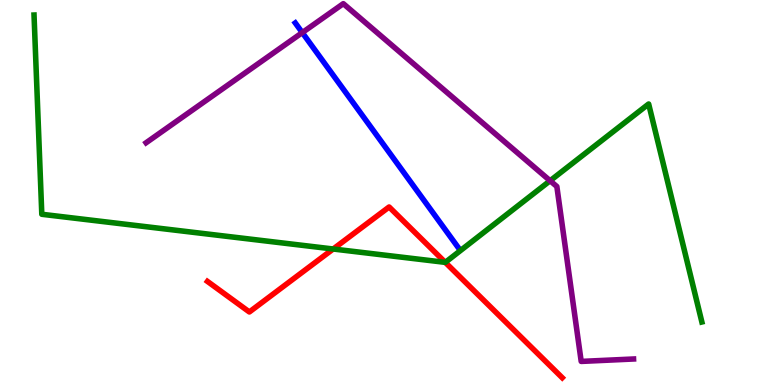[{'lines': ['blue', 'red'], 'intersections': []}, {'lines': ['green', 'red'], 'intersections': [{'x': 4.3, 'y': 3.53}, {'x': 5.75, 'y': 3.19}]}, {'lines': ['purple', 'red'], 'intersections': []}, {'lines': ['blue', 'green'], 'intersections': []}, {'lines': ['blue', 'purple'], 'intersections': [{'x': 3.9, 'y': 9.15}]}, {'lines': ['green', 'purple'], 'intersections': [{'x': 7.1, 'y': 5.31}]}]